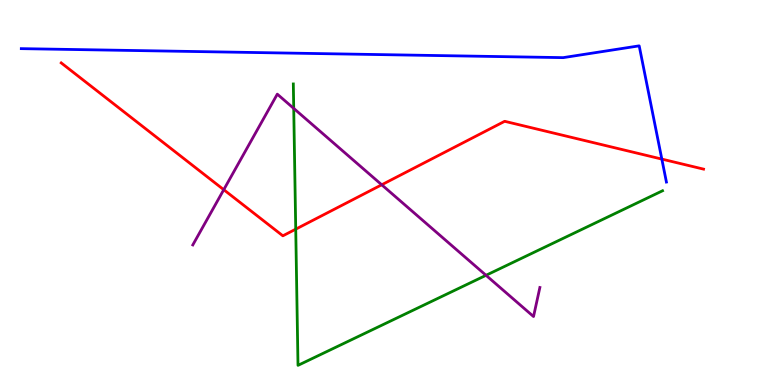[{'lines': ['blue', 'red'], 'intersections': [{'x': 8.54, 'y': 5.87}]}, {'lines': ['green', 'red'], 'intersections': [{'x': 3.82, 'y': 4.05}]}, {'lines': ['purple', 'red'], 'intersections': [{'x': 2.89, 'y': 5.07}, {'x': 4.93, 'y': 5.2}]}, {'lines': ['blue', 'green'], 'intersections': []}, {'lines': ['blue', 'purple'], 'intersections': []}, {'lines': ['green', 'purple'], 'intersections': [{'x': 3.79, 'y': 7.18}, {'x': 6.27, 'y': 2.85}]}]